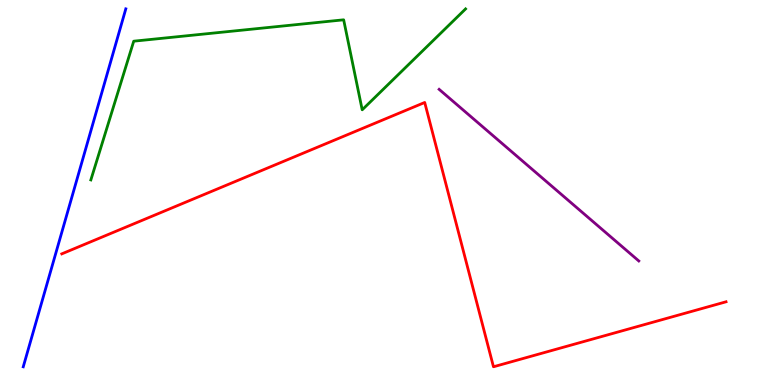[{'lines': ['blue', 'red'], 'intersections': []}, {'lines': ['green', 'red'], 'intersections': []}, {'lines': ['purple', 'red'], 'intersections': []}, {'lines': ['blue', 'green'], 'intersections': []}, {'lines': ['blue', 'purple'], 'intersections': []}, {'lines': ['green', 'purple'], 'intersections': []}]